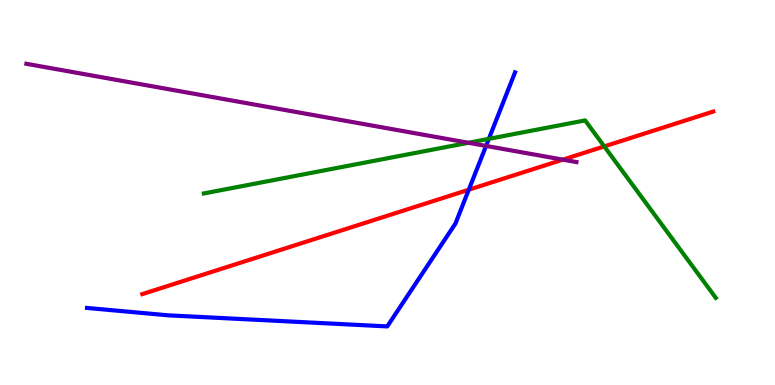[{'lines': ['blue', 'red'], 'intersections': [{'x': 6.05, 'y': 5.07}]}, {'lines': ['green', 'red'], 'intersections': [{'x': 7.8, 'y': 6.2}]}, {'lines': ['purple', 'red'], 'intersections': [{'x': 7.26, 'y': 5.85}]}, {'lines': ['blue', 'green'], 'intersections': [{'x': 6.31, 'y': 6.39}]}, {'lines': ['blue', 'purple'], 'intersections': [{'x': 6.27, 'y': 6.21}]}, {'lines': ['green', 'purple'], 'intersections': [{'x': 6.04, 'y': 6.29}]}]